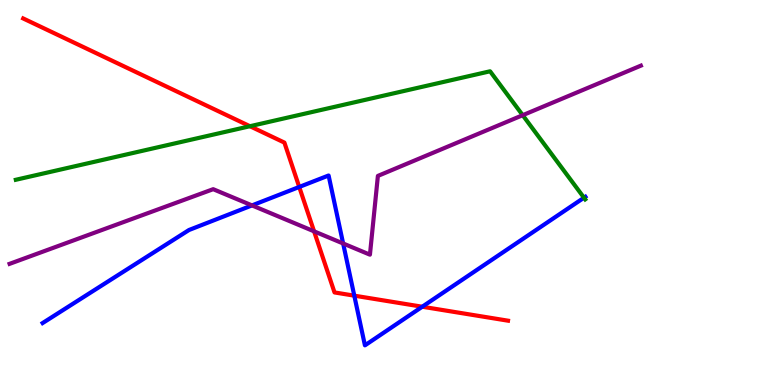[{'lines': ['blue', 'red'], 'intersections': [{'x': 3.86, 'y': 5.14}, {'x': 4.57, 'y': 2.32}, {'x': 5.45, 'y': 2.03}]}, {'lines': ['green', 'red'], 'intersections': [{'x': 3.23, 'y': 6.72}]}, {'lines': ['purple', 'red'], 'intersections': [{'x': 4.05, 'y': 3.99}]}, {'lines': ['blue', 'green'], 'intersections': [{'x': 7.54, 'y': 4.86}]}, {'lines': ['blue', 'purple'], 'intersections': [{'x': 3.25, 'y': 4.66}, {'x': 4.43, 'y': 3.68}]}, {'lines': ['green', 'purple'], 'intersections': [{'x': 6.74, 'y': 7.01}]}]